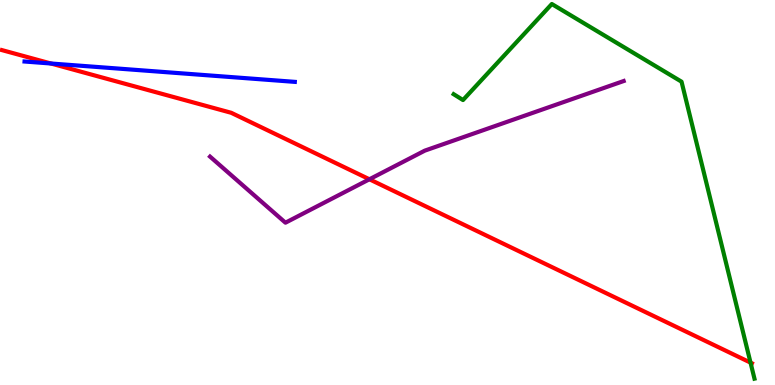[{'lines': ['blue', 'red'], 'intersections': [{'x': 0.657, 'y': 8.35}]}, {'lines': ['green', 'red'], 'intersections': [{'x': 9.68, 'y': 0.581}]}, {'lines': ['purple', 'red'], 'intersections': [{'x': 4.77, 'y': 5.34}]}, {'lines': ['blue', 'green'], 'intersections': []}, {'lines': ['blue', 'purple'], 'intersections': []}, {'lines': ['green', 'purple'], 'intersections': []}]